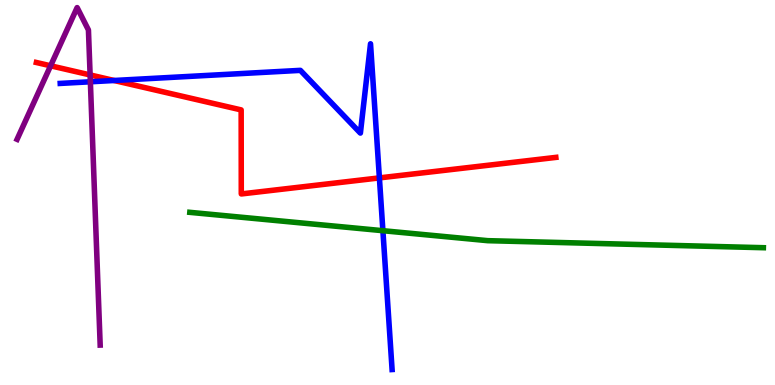[{'lines': ['blue', 'red'], 'intersections': [{'x': 1.47, 'y': 7.91}, {'x': 4.9, 'y': 5.38}]}, {'lines': ['green', 'red'], 'intersections': []}, {'lines': ['purple', 'red'], 'intersections': [{'x': 0.653, 'y': 8.29}, {'x': 1.16, 'y': 8.05}]}, {'lines': ['blue', 'green'], 'intersections': [{'x': 4.94, 'y': 4.01}]}, {'lines': ['blue', 'purple'], 'intersections': [{'x': 1.17, 'y': 7.88}]}, {'lines': ['green', 'purple'], 'intersections': []}]